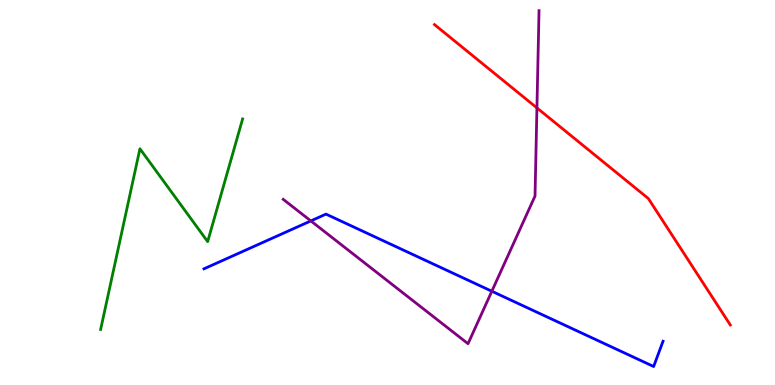[{'lines': ['blue', 'red'], 'intersections': []}, {'lines': ['green', 'red'], 'intersections': []}, {'lines': ['purple', 'red'], 'intersections': [{'x': 6.93, 'y': 7.2}]}, {'lines': ['blue', 'green'], 'intersections': []}, {'lines': ['blue', 'purple'], 'intersections': [{'x': 4.01, 'y': 4.26}, {'x': 6.35, 'y': 2.44}]}, {'lines': ['green', 'purple'], 'intersections': []}]